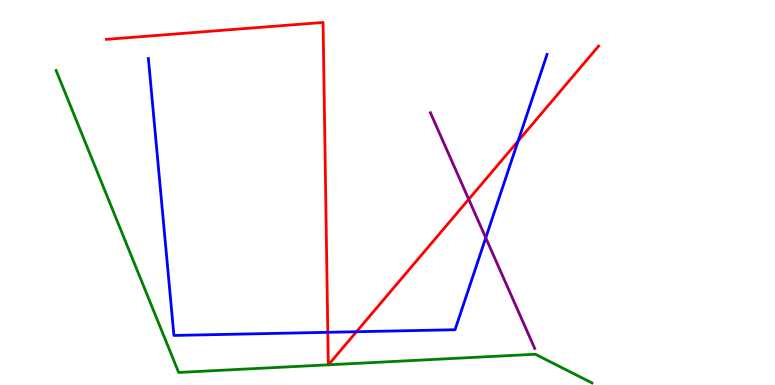[{'lines': ['blue', 'red'], 'intersections': [{'x': 4.23, 'y': 1.37}, {'x': 4.6, 'y': 1.38}, {'x': 6.69, 'y': 6.34}]}, {'lines': ['green', 'red'], 'intersections': [{'x': 4.24, 'y': 0.524}, {'x': 4.24, 'y': 0.524}]}, {'lines': ['purple', 'red'], 'intersections': [{'x': 6.05, 'y': 4.82}]}, {'lines': ['blue', 'green'], 'intersections': []}, {'lines': ['blue', 'purple'], 'intersections': [{'x': 6.27, 'y': 3.82}]}, {'lines': ['green', 'purple'], 'intersections': []}]